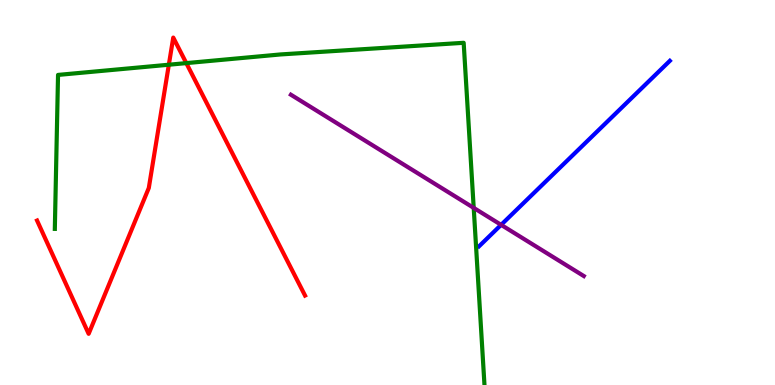[{'lines': ['blue', 'red'], 'intersections': []}, {'lines': ['green', 'red'], 'intersections': [{'x': 2.18, 'y': 8.32}, {'x': 2.4, 'y': 8.36}]}, {'lines': ['purple', 'red'], 'intersections': []}, {'lines': ['blue', 'green'], 'intersections': []}, {'lines': ['blue', 'purple'], 'intersections': [{'x': 6.47, 'y': 4.16}]}, {'lines': ['green', 'purple'], 'intersections': [{'x': 6.11, 'y': 4.6}]}]